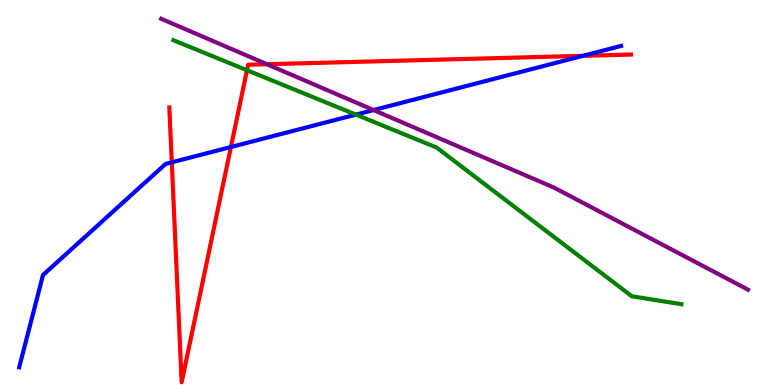[{'lines': ['blue', 'red'], 'intersections': [{'x': 2.22, 'y': 5.78}, {'x': 2.98, 'y': 6.18}, {'x': 7.52, 'y': 8.55}]}, {'lines': ['green', 'red'], 'intersections': [{'x': 3.19, 'y': 8.18}]}, {'lines': ['purple', 'red'], 'intersections': [{'x': 3.44, 'y': 8.33}]}, {'lines': ['blue', 'green'], 'intersections': [{'x': 4.59, 'y': 7.02}]}, {'lines': ['blue', 'purple'], 'intersections': [{'x': 4.82, 'y': 7.14}]}, {'lines': ['green', 'purple'], 'intersections': []}]